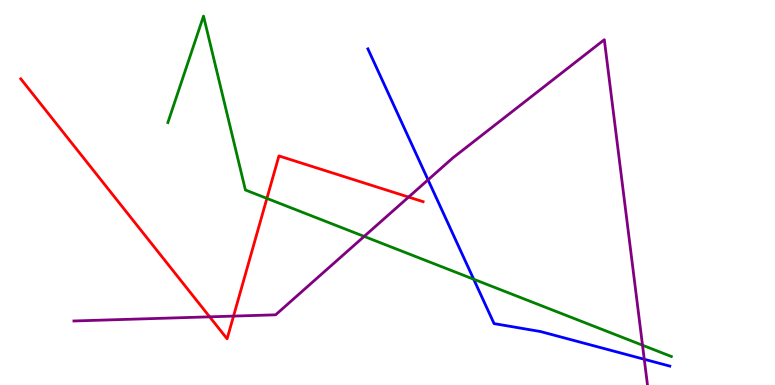[{'lines': ['blue', 'red'], 'intersections': []}, {'lines': ['green', 'red'], 'intersections': [{'x': 3.44, 'y': 4.85}]}, {'lines': ['purple', 'red'], 'intersections': [{'x': 2.71, 'y': 1.77}, {'x': 3.01, 'y': 1.79}, {'x': 5.27, 'y': 4.88}]}, {'lines': ['blue', 'green'], 'intersections': [{'x': 6.11, 'y': 2.75}]}, {'lines': ['blue', 'purple'], 'intersections': [{'x': 5.52, 'y': 5.33}, {'x': 8.31, 'y': 0.668}]}, {'lines': ['green', 'purple'], 'intersections': [{'x': 4.7, 'y': 3.86}, {'x': 8.29, 'y': 1.03}]}]